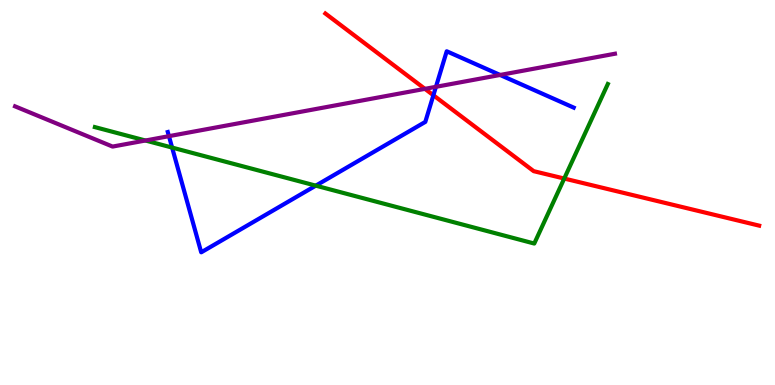[{'lines': ['blue', 'red'], 'intersections': [{'x': 5.59, 'y': 7.53}]}, {'lines': ['green', 'red'], 'intersections': [{'x': 7.28, 'y': 5.36}]}, {'lines': ['purple', 'red'], 'intersections': [{'x': 5.48, 'y': 7.69}]}, {'lines': ['blue', 'green'], 'intersections': [{'x': 2.22, 'y': 6.17}, {'x': 4.07, 'y': 5.18}]}, {'lines': ['blue', 'purple'], 'intersections': [{'x': 2.18, 'y': 6.46}, {'x': 5.63, 'y': 7.74}, {'x': 6.45, 'y': 8.05}]}, {'lines': ['green', 'purple'], 'intersections': [{'x': 1.88, 'y': 6.35}]}]